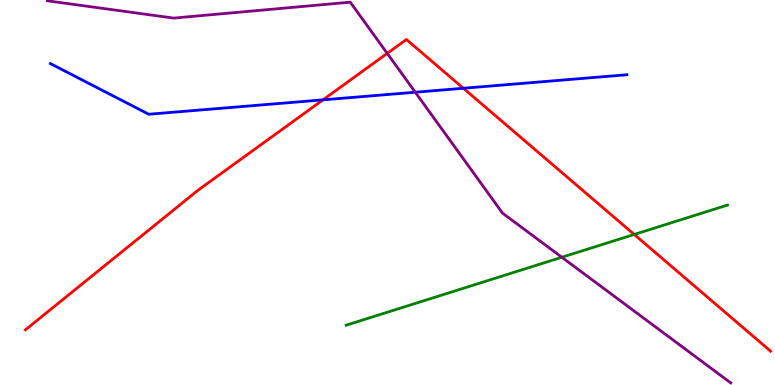[{'lines': ['blue', 'red'], 'intersections': [{'x': 4.17, 'y': 7.41}, {'x': 5.98, 'y': 7.71}]}, {'lines': ['green', 'red'], 'intersections': [{'x': 8.18, 'y': 3.91}]}, {'lines': ['purple', 'red'], 'intersections': [{'x': 5.0, 'y': 8.61}]}, {'lines': ['blue', 'green'], 'intersections': []}, {'lines': ['blue', 'purple'], 'intersections': [{'x': 5.36, 'y': 7.6}]}, {'lines': ['green', 'purple'], 'intersections': [{'x': 7.25, 'y': 3.32}]}]